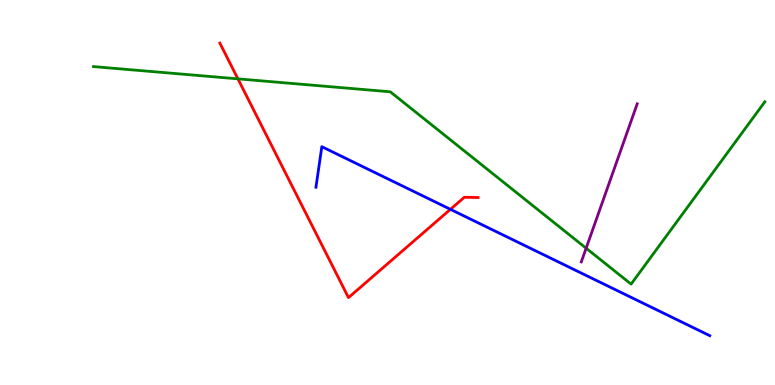[{'lines': ['blue', 'red'], 'intersections': [{'x': 5.81, 'y': 4.56}]}, {'lines': ['green', 'red'], 'intersections': [{'x': 3.07, 'y': 7.95}]}, {'lines': ['purple', 'red'], 'intersections': []}, {'lines': ['blue', 'green'], 'intersections': []}, {'lines': ['blue', 'purple'], 'intersections': []}, {'lines': ['green', 'purple'], 'intersections': [{'x': 7.56, 'y': 3.55}]}]